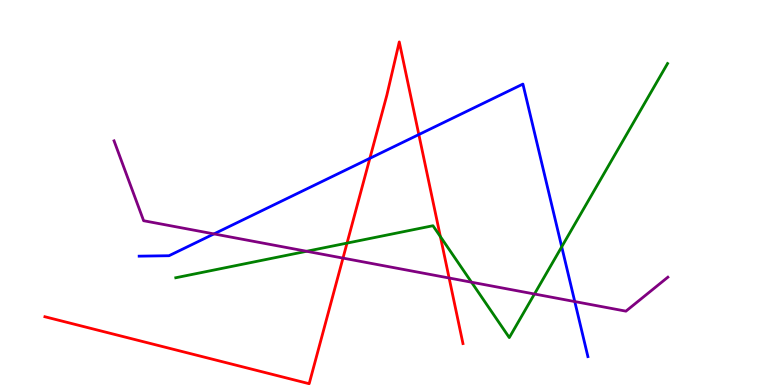[{'lines': ['blue', 'red'], 'intersections': [{'x': 4.77, 'y': 5.89}, {'x': 5.4, 'y': 6.5}]}, {'lines': ['green', 'red'], 'intersections': [{'x': 4.48, 'y': 3.69}, {'x': 5.68, 'y': 3.85}]}, {'lines': ['purple', 'red'], 'intersections': [{'x': 4.43, 'y': 3.3}, {'x': 5.8, 'y': 2.78}]}, {'lines': ['blue', 'green'], 'intersections': [{'x': 7.25, 'y': 3.59}]}, {'lines': ['blue', 'purple'], 'intersections': [{'x': 2.76, 'y': 3.92}, {'x': 7.42, 'y': 2.17}]}, {'lines': ['green', 'purple'], 'intersections': [{'x': 3.96, 'y': 3.47}, {'x': 6.08, 'y': 2.67}, {'x': 6.9, 'y': 2.36}]}]